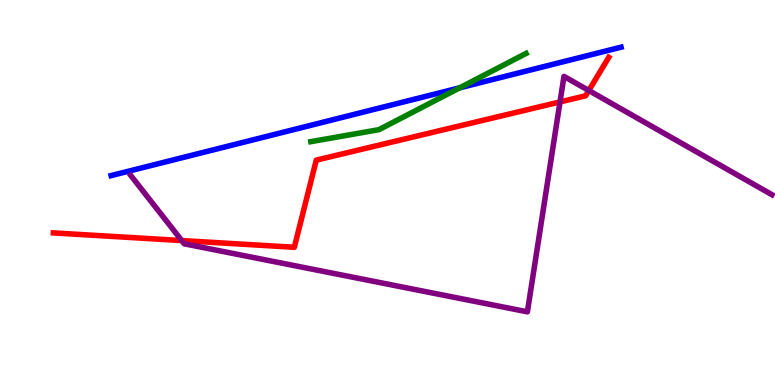[{'lines': ['blue', 'red'], 'intersections': []}, {'lines': ['green', 'red'], 'intersections': []}, {'lines': ['purple', 'red'], 'intersections': [{'x': 2.35, 'y': 3.75}, {'x': 7.23, 'y': 7.35}, {'x': 7.6, 'y': 7.65}]}, {'lines': ['blue', 'green'], 'intersections': [{'x': 5.93, 'y': 7.72}]}, {'lines': ['blue', 'purple'], 'intersections': []}, {'lines': ['green', 'purple'], 'intersections': []}]